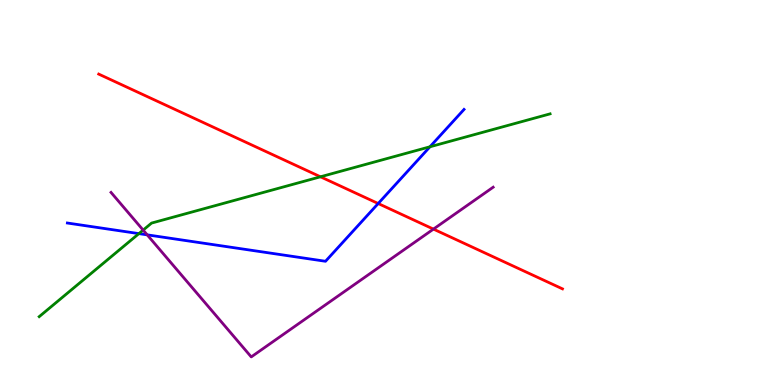[{'lines': ['blue', 'red'], 'intersections': [{'x': 4.88, 'y': 4.71}]}, {'lines': ['green', 'red'], 'intersections': [{'x': 4.14, 'y': 5.41}]}, {'lines': ['purple', 'red'], 'intersections': [{'x': 5.59, 'y': 4.05}]}, {'lines': ['blue', 'green'], 'intersections': [{'x': 1.79, 'y': 3.93}, {'x': 5.55, 'y': 6.19}]}, {'lines': ['blue', 'purple'], 'intersections': [{'x': 1.9, 'y': 3.9}]}, {'lines': ['green', 'purple'], 'intersections': [{'x': 1.85, 'y': 4.02}]}]